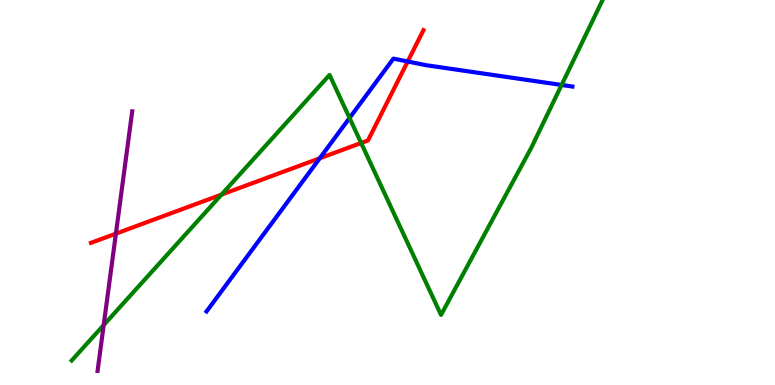[{'lines': ['blue', 'red'], 'intersections': [{'x': 4.13, 'y': 5.89}, {'x': 5.26, 'y': 8.4}]}, {'lines': ['green', 'red'], 'intersections': [{'x': 2.86, 'y': 4.95}, {'x': 4.66, 'y': 6.29}]}, {'lines': ['purple', 'red'], 'intersections': [{'x': 1.5, 'y': 3.93}]}, {'lines': ['blue', 'green'], 'intersections': [{'x': 4.51, 'y': 6.94}, {'x': 7.25, 'y': 7.79}]}, {'lines': ['blue', 'purple'], 'intersections': []}, {'lines': ['green', 'purple'], 'intersections': [{'x': 1.34, 'y': 1.56}]}]